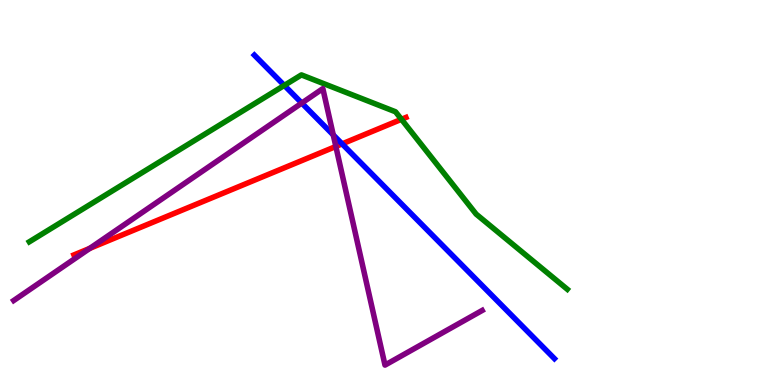[{'lines': ['blue', 'red'], 'intersections': [{'x': 4.41, 'y': 6.26}]}, {'lines': ['green', 'red'], 'intersections': [{'x': 5.18, 'y': 6.9}]}, {'lines': ['purple', 'red'], 'intersections': [{'x': 1.16, 'y': 3.55}, {'x': 4.33, 'y': 6.2}]}, {'lines': ['blue', 'green'], 'intersections': [{'x': 3.67, 'y': 7.78}]}, {'lines': ['blue', 'purple'], 'intersections': [{'x': 3.89, 'y': 7.32}, {'x': 4.3, 'y': 6.5}]}, {'lines': ['green', 'purple'], 'intersections': []}]